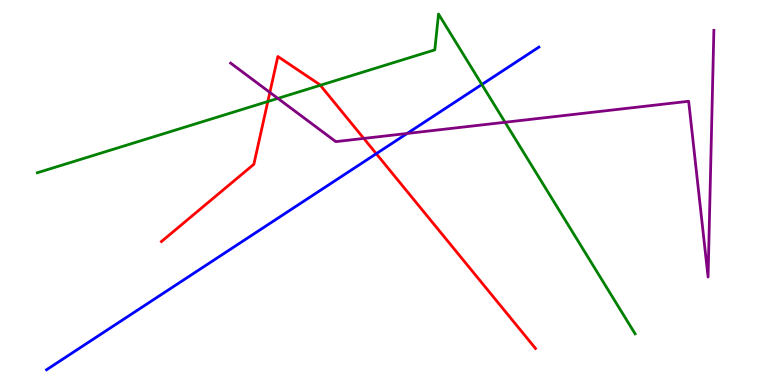[{'lines': ['blue', 'red'], 'intersections': [{'x': 4.86, 'y': 6.01}]}, {'lines': ['green', 'red'], 'intersections': [{'x': 3.46, 'y': 7.36}, {'x': 4.13, 'y': 7.79}]}, {'lines': ['purple', 'red'], 'intersections': [{'x': 3.48, 'y': 7.6}, {'x': 4.69, 'y': 6.4}]}, {'lines': ['blue', 'green'], 'intersections': [{'x': 6.22, 'y': 7.81}]}, {'lines': ['blue', 'purple'], 'intersections': [{'x': 5.25, 'y': 6.53}]}, {'lines': ['green', 'purple'], 'intersections': [{'x': 3.59, 'y': 7.44}, {'x': 6.52, 'y': 6.82}]}]